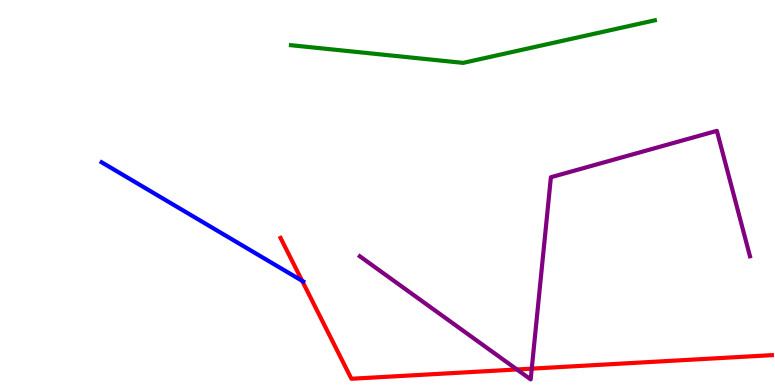[{'lines': ['blue', 'red'], 'intersections': [{'x': 3.9, 'y': 2.71}]}, {'lines': ['green', 'red'], 'intersections': []}, {'lines': ['purple', 'red'], 'intersections': [{'x': 6.67, 'y': 0.403}, {'x': 6.86, 'y': 0.425}]}, {'lines': ['blue', 'green'], 'intersections': []}, {'lines': ['blue', 'purple'], 'intersections': []}, {'lines': ['green', 'purple'], 'intersections': []}]